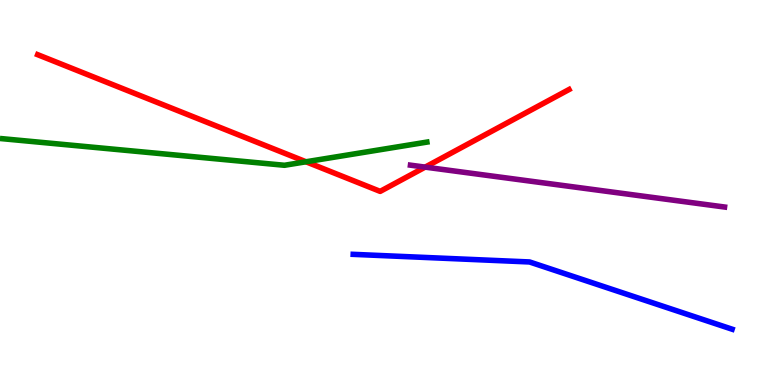[{'lines': ['blue', 'red'], 'intersections': []}, {'lines': ['green', 'red'], 'intersections': [{'x': 3.95, 'y': 5.8}]}, {'lines': ['purple', 'red'], 'intersections': [{'x': 5.49, 'y': 5.66}]}, {'lines': ['blue', 'green'], 'intersections': []}, {'lines': ['blue', 'purple'], 'intersections': []}, {'lines': ['green', 'purple'], 'intersections': []}]